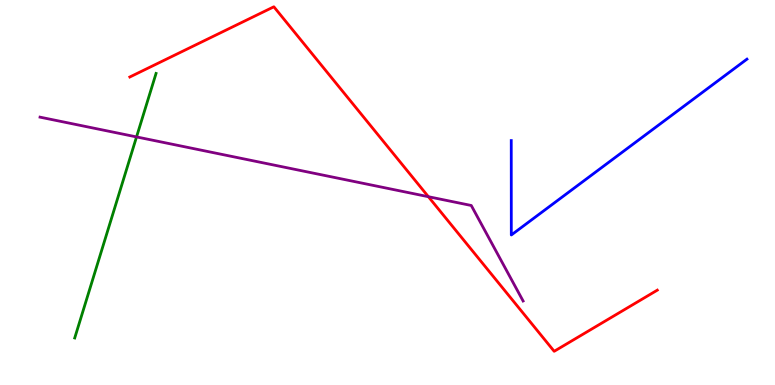[{'lines': ['blue', 'red'], 'intersections': []}, {'lines': ['green', 'red'], 'intersections': []}, {'lines': ['purple', 'red'], 'intersections': [{'x': 5.53, 'y': 4.89}]}, {'lines': ['blue', 'green'], 'intersections': []}, {'lines': ['blue', 'purple'], 'intersections': []}, {'lines': ['green', 'purple'], 'intersections': [{'x': 1.76, 'y': 6.44}]}]